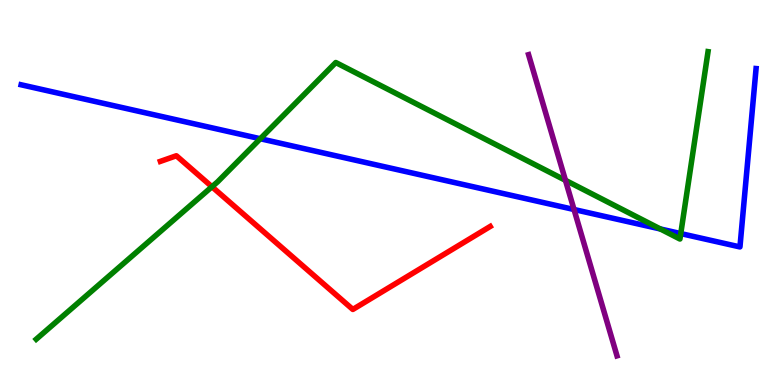[{'lines': ['blue', 'red'], 'intersections': []}, {'lines': ['green', 'red'], 'intersections': [{'x': 2.73, 'y': 5.15}]}, {'lines': ['purple', 'red'], 'intersections': []}, {'lines': ['blue', 'green'], 'intersections': [{'x': 3.36, 'y': 6.4}, {'x': 8.52, 'y': 4.05}, {'x': 8.78, 'y': 3.93}]}, {'lines': ['blue', 'purple'], 'intersections': [{'x': 7.41, 'y': 4.56}]}, {'lines': ['green', 'purple'], 'intersections': [{'x': 7.3, 'y': 5.32}]}]